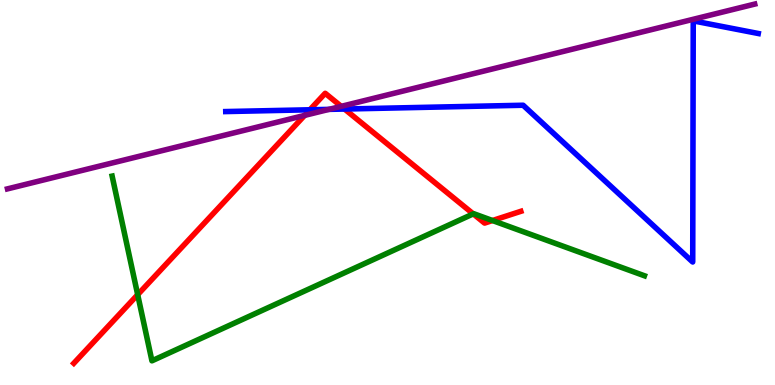[{'lines': ['blue', 'red'], 'intersections': [{'x': 4.0, 'y': 7.15}, {'x': 4.45, 'y': 7.17}]}, {'lines': ['green', 'red'], 'intersections': [{'x': 1.78, 'y': 2.35}, {'x': 6.11, 'y': 4.44}, {'x': 6.35, 'y': 4.27}]}, {'lines': ['purple', 'red'], 'intersections': [{'x': 3.93, 'y': 7.0}, {'x': 4.4, 'y': 7.24}]}, {'lines': ['blue', 'green'], 'intersections': []}, {'lines': ['blue', 'purple'], 'intersections': [{'x': 4.24, 'y': 7.16}]}, {'lines': ['green', 'purple'], 'intersections': []}]